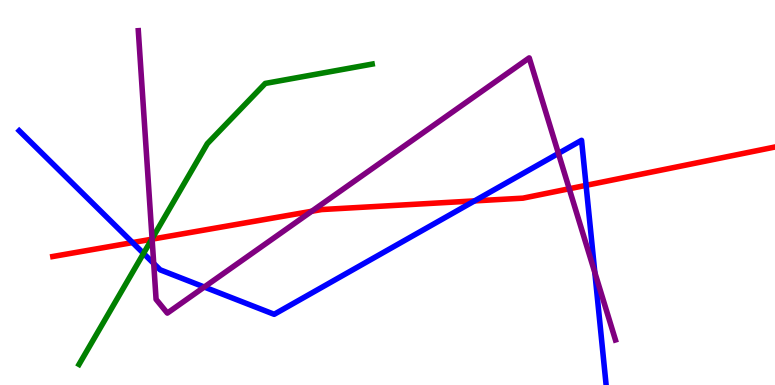[{'lines': ['blue', 'red'], 'intersections': [{'x': 1.71, 'y': 3.7}, {'x': 6.12, 'y': 4.78}, {'x': 7.56, 'y': 5.19}]}, {'lines': ['green', 'red'], 'intersections': [{'x': 1.96, 'y': 3.79}]}, {'lines': ['purple', 'red'], 'intersections': [{'x': 1.96, 'y': 3.79}, {'x': 4.02, 'y': 4.51}, {'x': 7.34, 'y': 5.1}]}, {'lines': ['blue', 'green'], 'intersections': [{'x': 1.85, 'y': 3.42}]}, {'lines': ['blue', 'purple'], 'intersections': [{'x': 1.98, 'y': 3.16}, {'x': 2.64, 'y': 2.54}, {'x': 7.21, 'y': 6.02}, {'x': 7.68, 'y': 2.92}]}, {'lines': ['green', 'purple'], 'intersections': [{'x': 1.96, 'y': 3.8}]}]